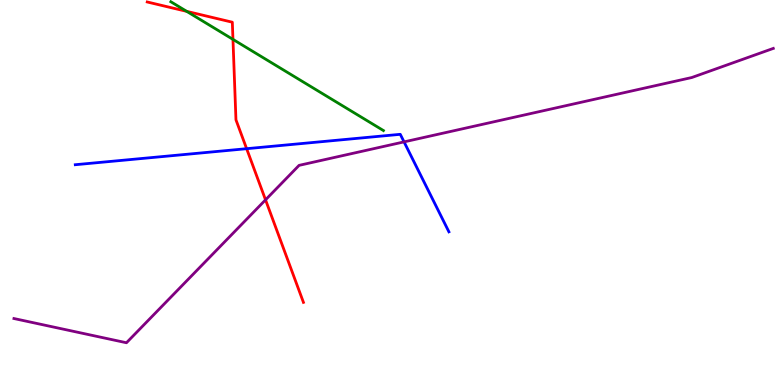[{'lines': ['blue', 'red'], 'intersections': [{'x': 3.18, 'y': 6.14}]}, {'lines': ['green', 'red'], 'intersections': [{'x': 2.41, 'y': 9.7}, {'x': 3.01, 'y': 8.98}]}, {'lines': ['purple', 'red'], 'intersections': [{'x': 3.43, 'y': 4.81}]}, {'lines': ['blue', 'green'], 'intersections': []}, {'lines': ['blue', 'purple'], 'intersections': [{'x': 5.21, 'y': 6.31}]}, {'lines': ['green', 'purple'], 'intersections': []}]